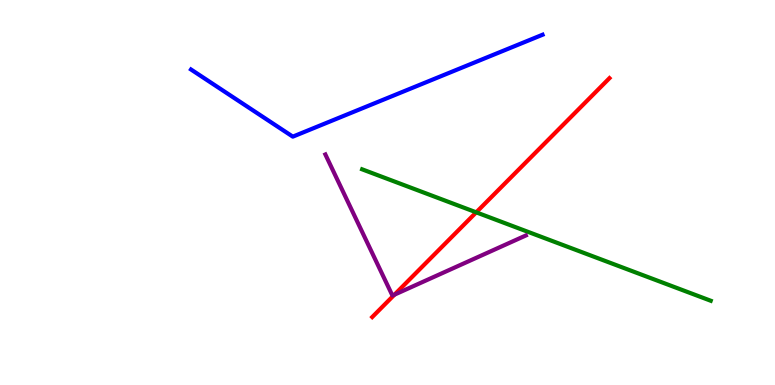[{'lines': ['blue', 'red'], 'intersections': []}, {'lines': ['green', 'red'], 'intersections': [{'x': 6.14, 'y': 4.48}]}, {'lines': ['purple', 'red'], 'intersections': [{'x': 5.09, 'y': 2.35}]}, {'lines': ['blue', 'green'], 'intersections': []}, {'lines': ['blue', 'purple'], 'intersections': []}, {'lines': ['green', 'purple'], 'intersections': []}]